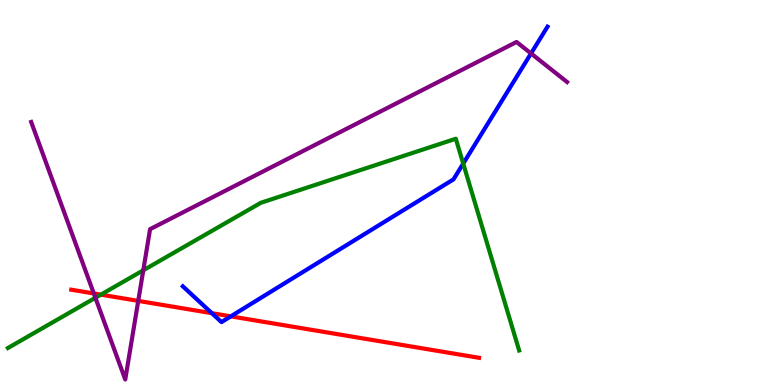[{'lines': ['blue', 'red'], 'intersections': [{'x': 2.73, 'y': 1.87}, {'x': 2.98, 'y': 1.78}]}, {'lines': ['green', 'red'], 'intersections': [{'x': 1.3, 'y': 2.35}]}, {'lines': ['purple', 'red'], 'intersections': [{'x': 1.21, 'y': 2.38}, {'x': 1.78, 'y': 2.18}]}, {'lines': ['blue', 'green'], 'intersections': [{'x': 5.98, 'y': 5.75}]}, {'lines': ['blue', 'purple'], 'intersections': [{'x': 6.85, 'y': 8.61}]}, {'lines': ['green', 'purple'], 'intersections': [{'x': 1.23, 'y': 2.27}, {'x': 1.85, 'y': 2.98}]}]